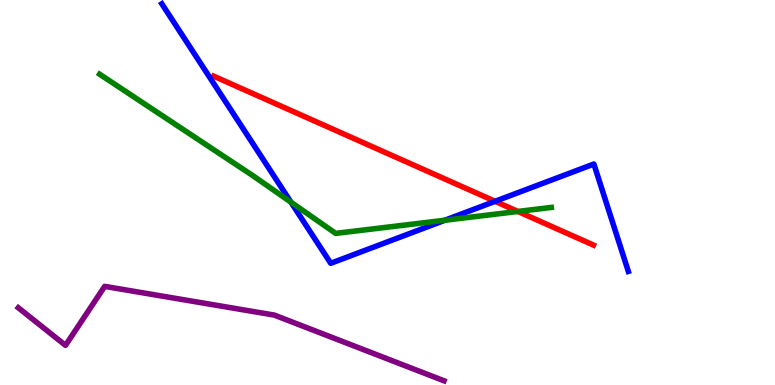[{'lines': ['blue', 'red'], 'intersections': [{'x': 6.39, 'y': 4.77}]}, {'lines': ['green', 'red'], 'intersections': [{'x': 6.68, 'y': 4.51}]}, {'lines': ['purple', 'red'], 'intersections': []}, {'lines': ['blue', 'green'], 'intersections': [{'x': 3.75, 'y': 4.75}, {'x': 5.74, 'y': 4.28}]}, {'lines': ['blue', 'purple'], 'intersections': []}, {'lines': ['green', 'purple'], 'intersections': []}]